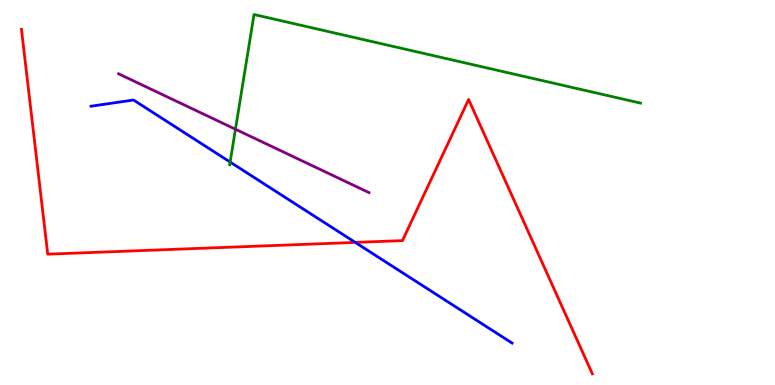[{'lines': ['blue', 'red'], 'intersections': [{'x': 4.58, 'y': 3.7}]}, {'lines': ['green', 'red'], 'intersections': []}, {'lines': ['purple', 'red'], 'intersections': []}, {'lines': ['blue', 'green'], 'intersections': [{'x': 2.97, 'y': 5.79}]}, {'lines': ['blue', 'purple'], 'intersections': []}, {'lines': ['green', 'purple'], 'intersections': [{'x': 3.04, 'y': 6.64}]}]